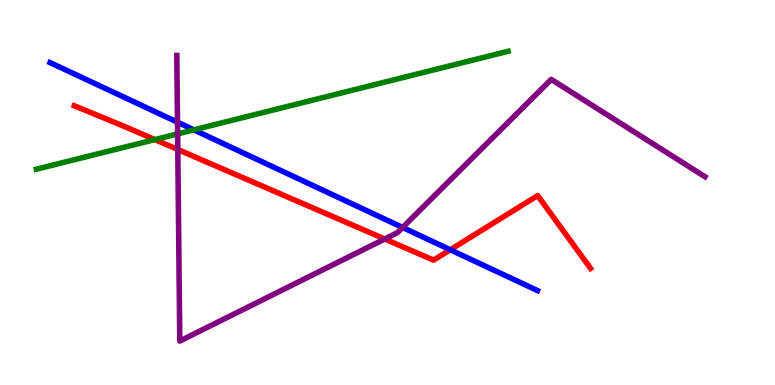[{'lines': ['blue', 'red'], 'intersections': [{'x': 5.81, 'y': 3.51}]}, {'lines': ['green', 'red'], 'intersections': [{'x': 2.0, 'y': 6.37}]}, {'lines': ['purple', 'red'], 'intersections': [{'x': 2.29, 'y': 6.12}, {'x': 4.96, 'y': 3.79}]}, {'lines': ['blue', 'green'], 'intersections': [{'x': 2.5, 'y': 6.63}]}, {'lines': ['blue', 'purple'], 'intersections': [{'x': 2.29, 'y': 6.83}, {'x': 5.19, 'y': 4.09}]}, {'lines': ['green', 'purple'], 'intersections': [{'x': 2.29, 'y': 6.52}]}]